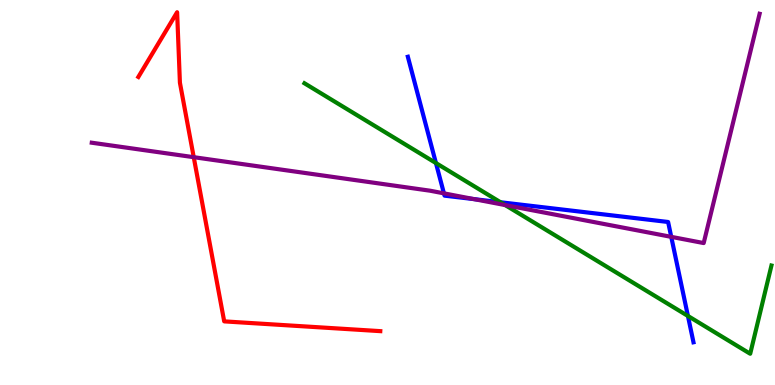[{'lines': ['blue', 'red'], 'intersections': []}, {'lines': ['green', 'red'], 'intersections': []}, {'lines': ['purple', 'red'], 'intersections': [{'x': 2.5, 'y': 5.92}]}, {'lines': ['blue', 'green'], 'intersections': [{'x': 5.62, 'y': 5.76}, {'x': 6.46, 'y': 4.75}, {'x': 8.88, 'y': 1.79}]}, {'lines': ['blue', 'purple'], 'intersections': [{'x': 5.73, 'y': 4.98}, {'x': 6.12, 'y': 4.83}, {'x': 8.66, 'y': 3.85}]}, {'lines': ['green', 'purple'], 'intersections': [{'x': 6.52, 'y': 4.67}]}]